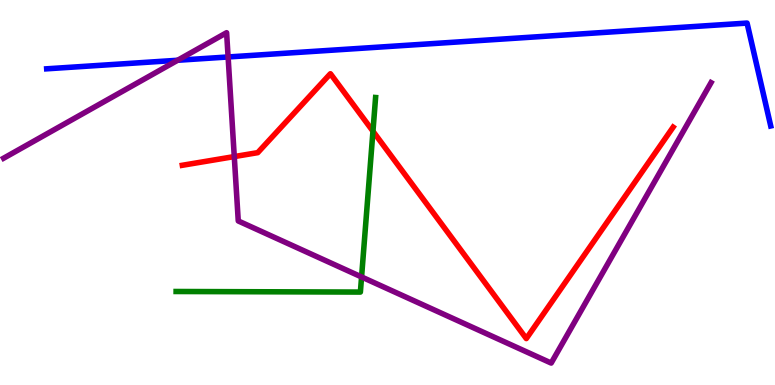[{'lines': ['blue', 'red'], 'intersections': []}, {'lines': ['green', 'red'], 'intersections': [{'x': 4.81, 'y': 6.59}]}, {'lines': ['purple', 'red'], 'intersections': [{'x': 3.02, 'y': 5.93}]}, {'lines': ['blue', 'green'], 'intersections': []}, {'lines': ['blue', 'purple'], 'intersections': [{'x': 2.29, 'y': 8.43}, {'x': 2.94, 'y': 8.52}]}, {'lines': ['green', 'purple'], 'intersections': [{'x': 4.67, 'y': 2.81}]}]